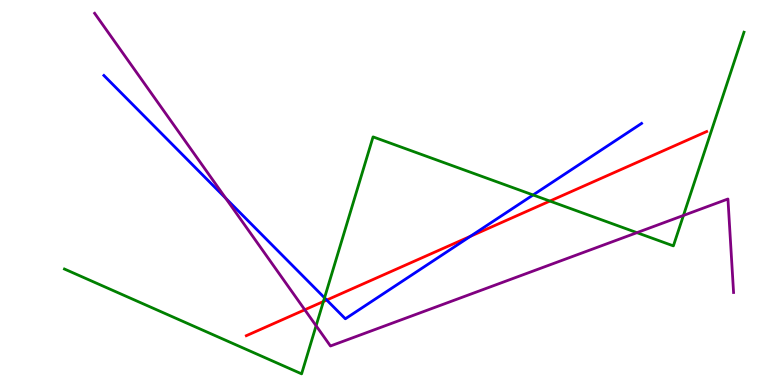[{'lines': ['blue', 'red'], 'intersections': [{'x': 4.22, 'y': 2.21}, {'x': 6.07, 'y': 3.86}]}, {'lines': ['green', 'red'], 'intersections': [{'x': 4.17, 'y': 2.17}, {'x': 7.1, 'y': 4.78}]}, {'lines': ['purple', 'red'], 'intersections': [{'x': 3.93, 'y': 1.95}]}, {'lines': ['blue', 'green'], 'intersections': [{'x': 4.19, 'y': 2.26}, {'x': 6.88, 'y': 4.94}]}, {'lines': ['blue', 'purple'], 'intersections': [{'x': 2.91, 'y': 4.85}]}, {'lines': ['green', 'purple'], 'intersections': [{'x': 4.08, 'y': 1.54}, {'x': 8.22, 'y': 3.96}, {'x': 8.82, 'y': 4.4}]}]